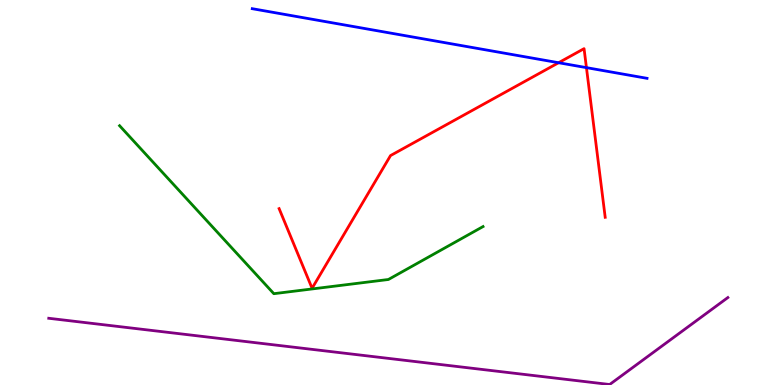[{'lines': ['blue', 'red'], 'intersections': [{'x': 7.21, 'y': 8.37}, {'x': 7.57, 'y': 8.24}]}, {'lines': ['green', 'red'], 'intersections': []}, {'lines': ['purple', 'red'], 'intersections': []}, {'lines': ['blue', 'green'], 'intersections': []}, {'lines': ['blue', 'purple'], 'intersections': []}, {'lines': ['green', 'purple'], 'intersections': []}]